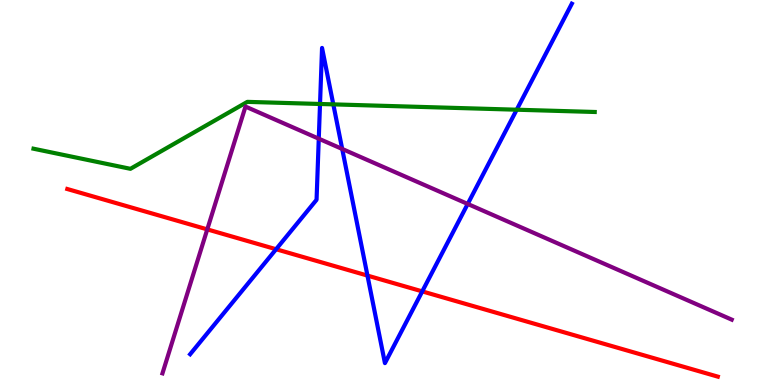[{'lines': ['blue', 'red'], 'intersections': [{'x': 3.56, 'y': 3.53}, {'x': 4.74, 'y': 2.84}, {'x': 5.45, 'y': 2.43}]}, {'lines': ['green', 'red'], 'intersections': []}, {'lines': ['purple', 'red'], 'intersections': [{'x': 2.67, 'y': 4.04}]}, {'lines': ['blue', 'green'], 'intersections': [{'x': 4.13, 'y': 7.3}, {'x': 4.3, 'y': 7.29}, {'x': 6.67, 'y': 7.15}]}, {'lines': ['blue', 'purple'], 'intersections': [{'x': 4.11, 'y': 6.4}, {'x': 4.42, 'y': 6.13}, {'x': 6.03, 'y': 4.7}]}, {'lines': ['green', 'purple'], 'intersections': []}]